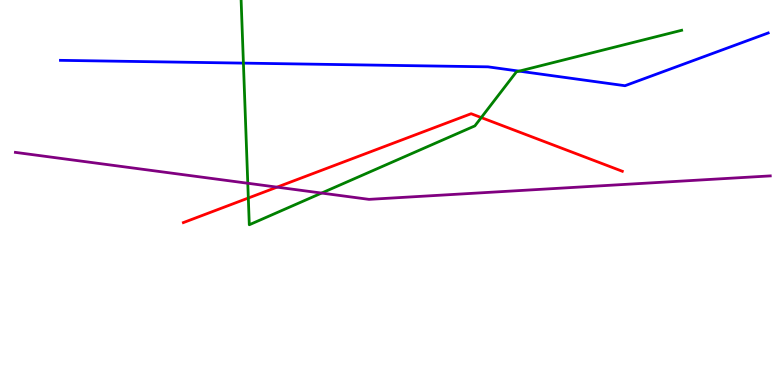[{'lines': ['blue', 'red'], 'intersections': []}, {'lines': ['green', 'red'], 'intersections': [{'x': 3.2, 'y': 4.86}, {'x': 6.21, 'y': 6.95}]}, {'lines': ['purple', 'red'], 'intersections': [{'x': 3.57, 'y': 5.14}]}, {'lines': ['blue', 'green'], 'intersections': [{'x': 3.14, 'y': 8.36}, {'x': 6.7, 'y': 8.15}]}, {'lines': ['blue', 'purple'], 'intersections': []}, {'lines': ['green', 'purple'], 'intersections': [{'x': 3.2, 'y': 5.24}, {'x': 4.15, 'y': 4.99}]}]